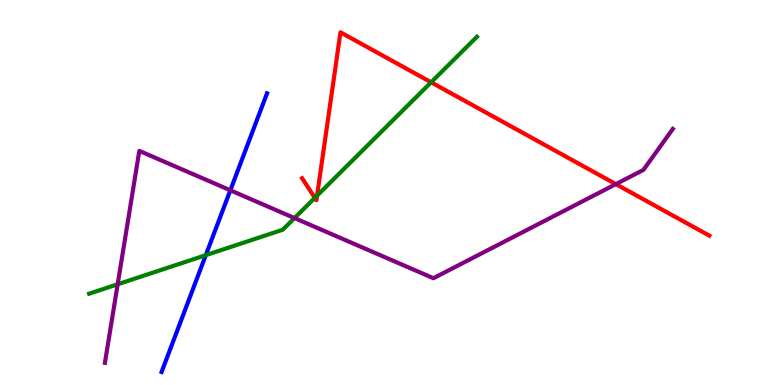[{'lines': ['blue', 'red'], 'intersections': []}, {'lines': ['green', 'red'], 'intersections': [{'x': 4.06, 'y': 4.86}, {'x': 4.09, 'y': 4.92}, {'x': 5.56, 'y': 7.86}]}, {'lines': ['purple', 'red'], 'intersections': [{'x': 7.95, 'y': 5.22}]}, {'lines': ['blue', 'green'], 'intersections': [{'x': 2.66, 'y': 3.37}]}, {'lines': ['blue', 'purple'], 'intersections': [{'x': 2.97, 'y': 5.06}]}, {'lines': ['green', 'purple'], 'intersections': [{'x': 1.52, 'y': 2.62}, {'x': 3.8, 'y': 4.34}]}]